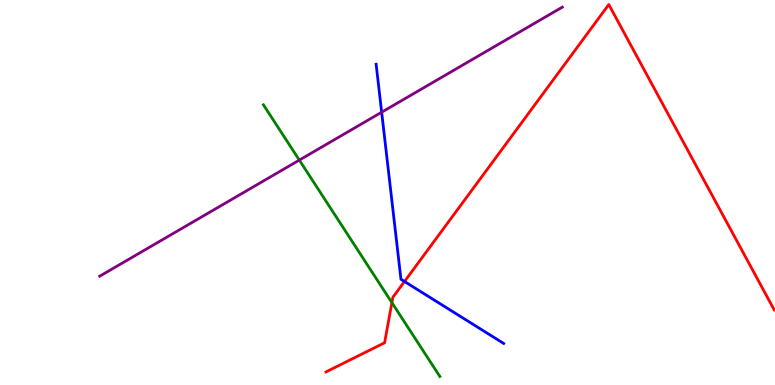[{'lines': ['blue', 'red'], 'intersections': [{'x': 5.22, 'y': 2.69}]}, {'lines': ['green', 'red'], 'intersections': [{'x': 5.06, 'y': 2.14}]}, {'lines': ['purple', 'red'], 'intersections': []}, {'lines': ['blue', 'green'], 'intersections': []}, {'lines': ['blue', 'purple'], 'intersections': [{'x': 4.92, 'y': 7.09}]}, {'lines': ['green', 'purple'], 'intersections': [{'x': 3.86, 'y': 5.84}]}]